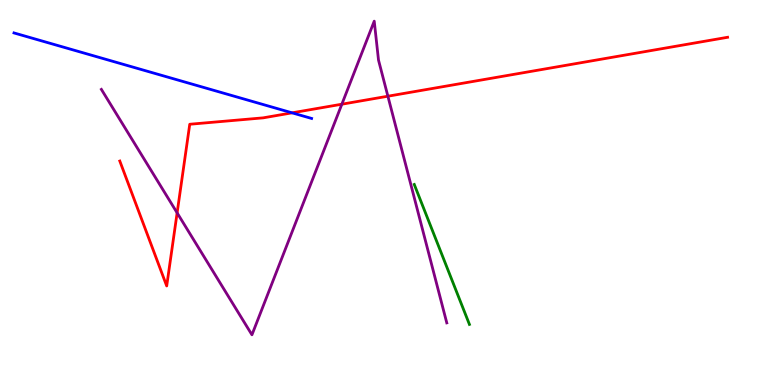[{'lines': ['blue', 'red'], 'intersections': [{'x': 3.77, 'y': 7.07}]}, {'lines': ['green', 'red'], 'intersections': []}, {'lines': ['purple', 'red'], 'intersections': [{'x': 2.29, 'y': 4.47}, {'x': 4.41, 'y': 7.29}, {'x': 5.01, 'y': 7.5}]}, {'lines': ['blue', 'green'], 'intersections': []}, {'lines': ['blue', 'purple'], 'intersections': []}, {'lines': ['green', 'purple'], 'intersections': []}]